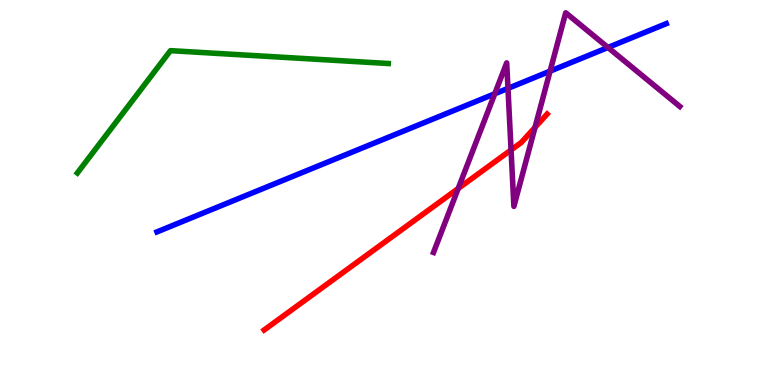[{'lines': ['blue', 'red'], 'intersections': []}, {'lines': ['green', 'red'], 'intersections': []}, {'lines': ['purple', 'red'], 'intersections': [{'x': 5.91, 'y': 5.1}, {'x': 6.59, 'y': 6.1}, {'x': 6.9, 'y': 6.69}]}, {'lines': ['blue', 'green'], 'intersections': []}, {'lines': ['blue', 'purple'], 'intersections': [{'x': 6.38, 'y': 7.56}, {'x': 6.55, 'y': 7.7}, {'x': 7.1, 'y': 8.15}, {'x': 7.84, 'y': 8.77}]}, {'lines': ['green', 'purple'], 'intersections': []}]